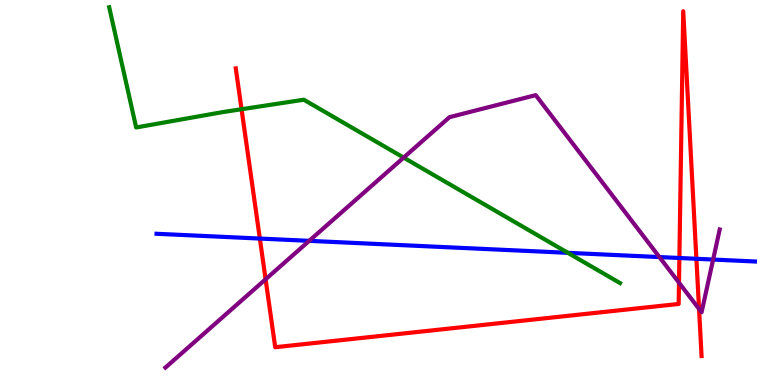[{'lines': ['blue', 'red'], 'intersections': [{'x': 3.35, 'y': 3.8}, {'x': 8.77, 'y': 3.3}, {'x': 8.99, 'y': 3.28}]}, {'lines': ['green', 'red'], 'intersections': [{'x': 3.12, 'y': 7.16}]}, {'lines': ['purple', 'red'], 'intersections': [{'x': 3.43, 'y': 2.75}, {'x': 8.76, 'y': 2.66}, {'x': 9.02, 'y': 1.98}]}, {'lines': ['blue', 'green'], 'intersections': [{'x': 7.33, 'y': 3.43}]}, {'lines': ['blue', 'purple'], 'intersections': [{'x': 3.99, 'y': 3.74}, {'x': 8.51, 'y': 3.32}, {'x': 9.2, 'y': 3.26}]}, {'lines': ['green', 'purple'], 'intersections': [{'x': 5.21, 'y': 5.91}]}]